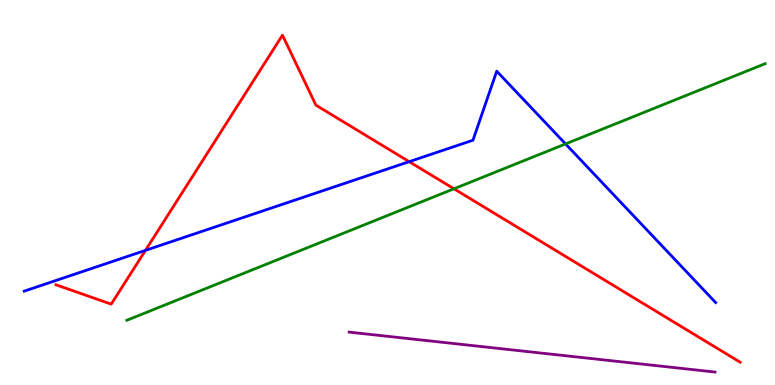[{'lines': ['blue', 'red'], 'intersections': [{'x': 1.88, 'y': 3.5}, {'x': 5.28, 'y': 5.8}]}, {'lines': ['green', 'red'], 'intersections': [{'x': 5.86, 'y': 5.1}]}, {'lines': ['purple', 'red'], 'intersections': []}, {'lines': ['blue', 'green'], 'intersections': [{'x': 7.3, 'y': 6.26}]}, {'lines': ['blue', 'purple'], 'intersections': []}, {'lines': ['green', 'purple'], 'intersections': []}]